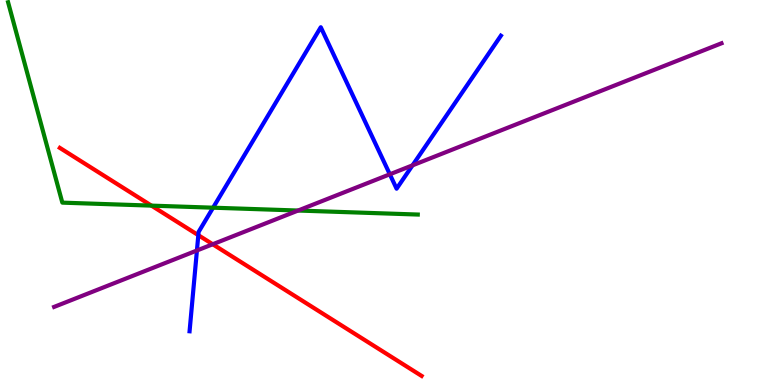[{'lines': ['blue', 'red'], 'intersections': [{'x': 2.56, 'y': 3.89}]}, {'lines': ['green', 'red'], 'intersections': [{'x': 1.95, 'y': 4.66}]}, {'lines': ['purple', 'red'], 'intersections': [{'x': 2.74, 'y': 3.66}]}, {'lines': ['blue', 'green'], 'intersections': [{'x': 2.75, 'y': 4.61}]}, {'lines': ['blue', 'purple'], 'intersections': [{'x': 2.54, 'y': 3.49}, {'x': 5.03, 'y': 5.47}, {'x': 5.32, 'y': 5.71}]}, {'lines': ['green', 'purple'], 'intersections': [{'x': 3.85, 'y': 4.53}]}]